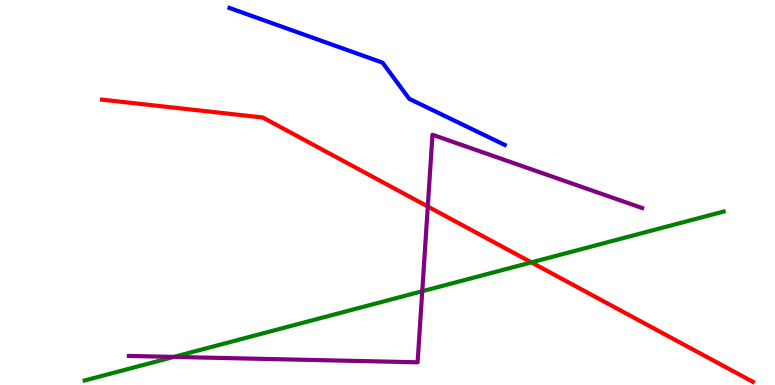[{'lines': ['blue', 'red'], 'intersections': []}, {'lines': ['green', 'red'], 'intersections': [{'x': 6.86, 'y': 3.19}]}, {'lines': ['purple', 'red'], 'intersections': [{'x': 5.52, 'y': 4.64}]}, {'lines': ['blue', 'green'], 'intersections': []}, {'lines': ['blue', 'purple'], 'intersections': []}, {'lines': ['green', 'purple'], 'intersections': [{'x': 2.24, 'y': 0.73}, {'x': 5.45, 'y': 2.44}]}]